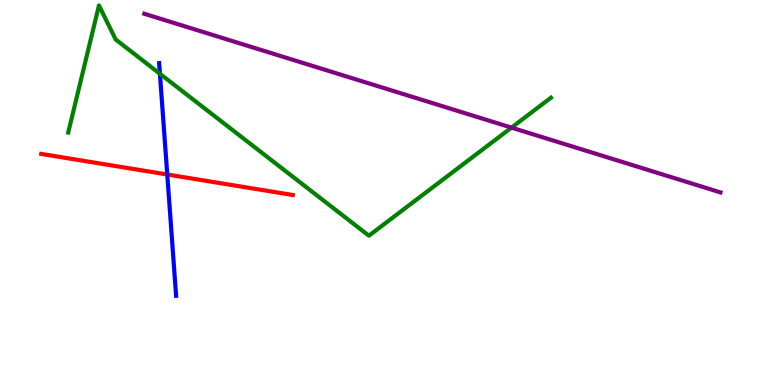[{'lines': ['blue', 'red'], 'intersections': [{'x': 2.16, 'y': 5.47}]}, {'lines': ['green', 'red'], 'intersections': []}, {'lines': ['purple', 'red'], 'intersections': []}, {'lines': ['blue', 'green'], 'intersections': [{'x': 2.06, 'y': 8.08}]}, {'lines': ['blue', 'purple'], 'intersections': []}, {'lines': ['green', 'purple'], 'intersections': [{'x': 6.6, 'y': 6.69}]}]